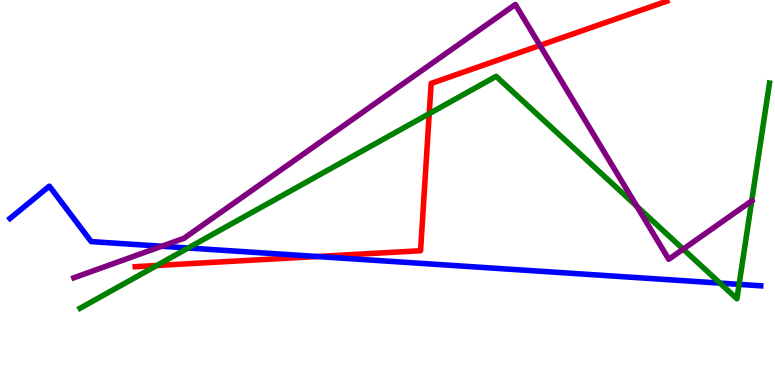[{'lines': ['blue', 'red'], 'intersections': [{'x': 4.09, 'y': 3.34}]}, {'lines': ['green', 'red'], 'intersections': [{'x': 2.02, 'y': 3.1}, {'x': 5.54, 'y': 7.05}]}, {'lines': ['purple', 'red'], 'intersections': [{'x': 6.97, 'y': 8.82}]}, {'lines': ['blue', 'green'], 'intersections': [{'x': 2.43, 'y': 3.56}, {'x': 9.29, 'y': 2.65}, {'x': 9.54, 'y': 2.61}]}, {'lines': ['blue', 'purple'], 'intersections': [{'x': 2.09, 'y': 3.6}]}, {'lines': ['green', 'purple'], 'intersections': [{'x': 8.22, 'y': 4.64}, {'x': 8.82, 'y': 3.53}, {'x': 9.7, 'y': 4.78}]}]